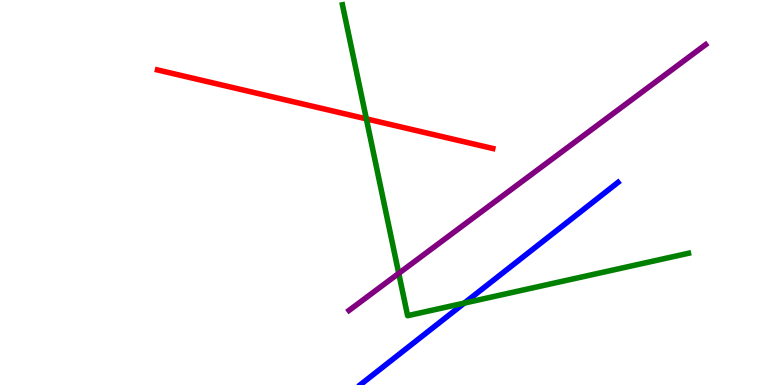[{'lines': ['blue', 'red'], 'intersections': []}, {'lines': ['green', 'red'], 'intersections': [{'x': 4.73, 'y': 6.91}]}, {'lines': ['purple', 'red'], 'intersections': []}, {'lines': ['blue', 'green'], 'intersections': [{'x': 5.99, 'y': 2.13}]}, {'lines': ['blue', 'purple'], 'intersections': []}, {'lines': ['green', 'purple'], 'intersections': [{'x': 5.15, 'y': 2.9}]}]